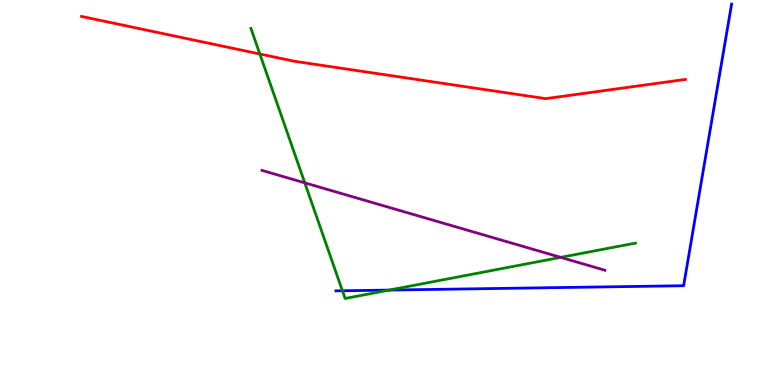[{'lines': ['blue', 'red'], 'intersections': []}, {'lines': ['green', 'red'], 'intersections': [{'x': 3.35, 'y': 8.6}]}, {'lines': ['purple', 'red'], 'intersections': []}, {'lines': ['blue', 'green'], 'intersections': [{'x': 4.42, 'y': 2.45}, {'x': 5.02, 'y': 2.47}]}, {'lines': ['blue', 'purple'], 'intersections': []}, {'lines': ['green', 'purple'], 'intersections': [{'x': 3.93, 'y': 5.25}, {'x': 7.23, 'y': 3.32}]}]